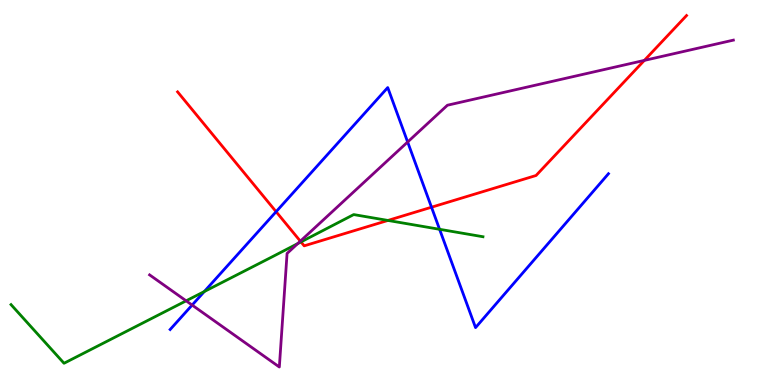[{'lines': ['blue', 'red'], 'intersections': [{'x': 3.56, 'y': 4.5}, {'x': 5.57, 'y': 4.62}]}, {'lines': ['green', 'red'], 'intersections': [{'x': 3.88, 'y': 3.72}, {'x': 5.01, 'y': 4.27}]}, {'lines': ['purple', 'red'], 'intersections': [{'x': 3.88, 'y': 3.74}, {'x': 8.31, 'y': 8.43}]}, {'lines': ['blue', 'green'], 'intersections': [{'x': 2.64, 'y': 2.43}, {'x': 5.67, 'y': 4.04}]}, {'lines': ['blue', 'purple'], 'intersections': [{'x': 2.48, 'y': 2.08}, {'x': 5.26, 'y': 6.31}]}, {'lines': ['green', 'purple'], 'intersections': [{'x': 2.4, 'y': 2.19}, {'x': 3.84, 'y': 3.67}]}]